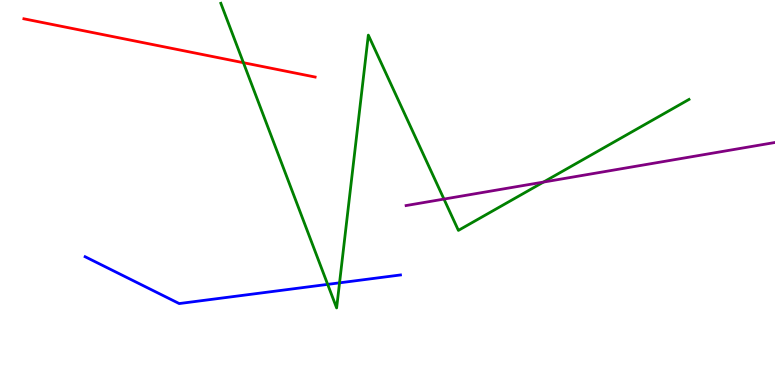[{'lines': ['blue', 'red'], 'intersections': []}, {'lines': ['green', 'red'], 'intersections': [{'x': 3.14, 'y': 8.37}]}, {'lines': ['purple', 'red'], 'intersections': []}, {'lines': ['blue', 'green'], 'intersections': [{'x': 4.23, 'y': 2.61}, {'x': 4.38, 'y': 2.65}]}, {'lines': ['blue', 'purple'], 'intersections': []}, {'lines': ['green', 'purple'], 'intersections': [{'x': 5.73, 'y': 4.83}, {'x': 7.01, 'y': 5.27}]}]